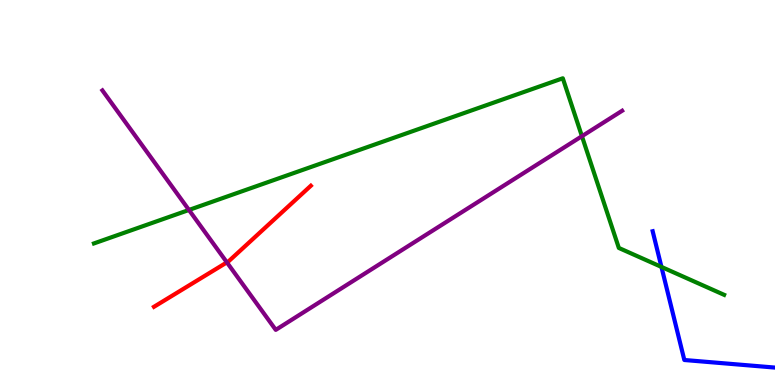[{'lines': ['blue', 'red'], 'intersections': []}, {'lines': ['green', 'red'], 'intersections': []}, {'lines': ['purple', 'red'], 'intersections': [{'x': 2.93, 'y': 3.18}]}, {'lines': ['blue', 'green'], 'intersections': [{'x': 8.53, 'y': 3.07}]}, {'lines': ['blue', 'purple'], 'intersections': []}, {'lines': ['green', 'purple'], 'intersections': [{'x': 2.44, 'y': 4.55}, {'x': 7.51, 'y': 6.46}]}]